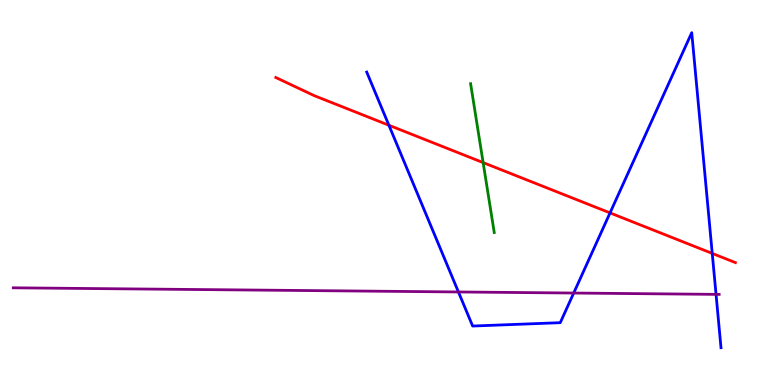[{'lines': ['blue', 'red'], 'intersections': [{'x': 5.02, 'y': 6.75}, {'x': 7.87, 'y': 4.47}, {'x': 9.19, 'y': 3.42}]}, {'lines': ['green', 'red'], 'intersections': [{'x': 6.23, 'y': 5.78}]}, {'lines': ['purple', 'red'], 'intersections': []}, {'lines': ['blue', 'green'], 'intersections': []}, {'lines': ['blue', 'purple'], 'intersections': [{'x': 5.92, 'y': 2.42}, {'x': 7.4, 'y': 2.39}, {'x': 9.24, 'y': 2.35}]}, {'lines': ['green', 'purple'], 'intersections': []}]